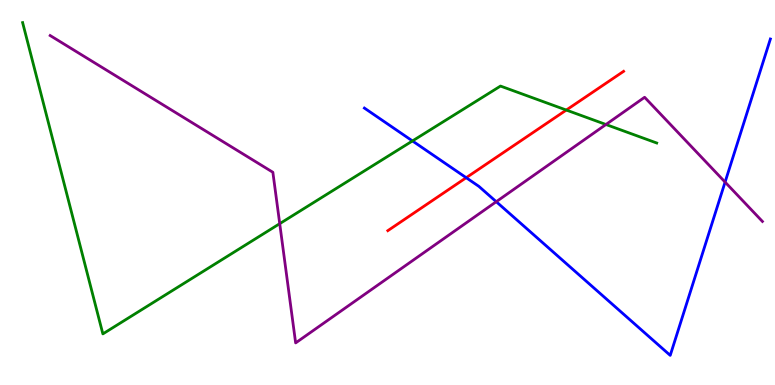[{'lines': ['blue', 'red'], 'intersections': [{'x': 6.02, 'y': 5.38}]}, {'lines': ['green', 'red'], 'intersections': [{'x': 7.31, 'y': 7.14}]}, {'lines': ['purple', 'red'], 'intersections': []}, {'lines': ['blue', 'green'], 'intersections': [{'x': 5.32, 'y': 6.34}]}, {'lines': ['blue', 'purple'], 'intersections': [{'x': 6.4, 'y': 4.76}, {'x': 9.36, 'y': 5.27}]}, {'lines': ['green', 'purple'], 'intersections': [{'x': 3.61, 'y': 4.19}, {'x': 7.82, 'y': 6.77}]}]